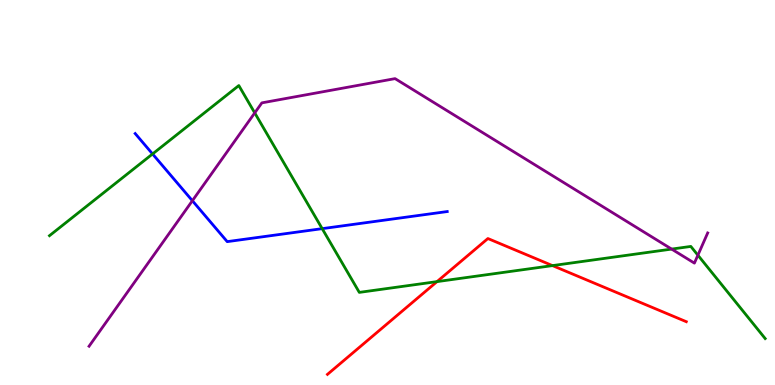[{'lines': ['blue', 'red'], 'intersections': []}, {'lines': ['green', 'red'], 'intersections': [{'x': 5.64, 'y': 2.69}, {'x': 7.13, 'y': 3.1}]}, {'lines': ['purple', 'red'], 'intersections': []}, {'lines': ['blue', 'green'], 'intersections': [{'x': 1.97, 'y': 6.0}, {'x': 4.16, 'y': 4.06}]}, {'lines': ['blue', 'purple'], 'intersections': [{'x': 2.48, 'y': 4.79}]}, {'lines': ['green', 'purple'], 'intersections': [{'x': 3.29, 'y': 7.07}, {'x': 8.67, 'y': 3.53}, {'x': 9.01, 'y': 3.37}]}]